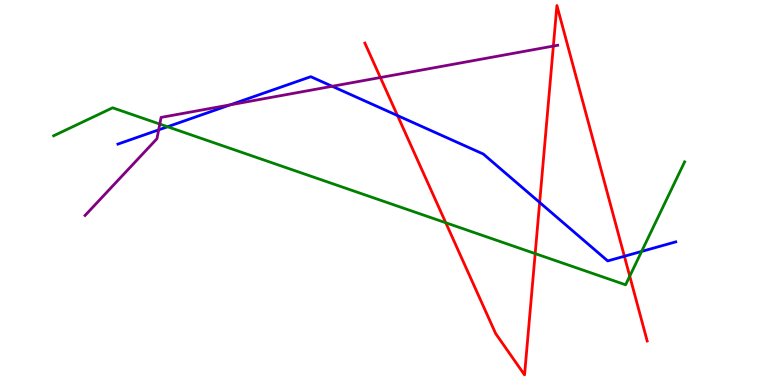[{'lines': ['blue', 'red'], 'intersections': [{'x': 5.13, 'y': 7.0}, {'x': 6.96, 'y': 4.74}, {'x': 8.06, 'y': 3.34}]}, {'lines': ['green', 'red'], 'intersections': [{'x': 5.75, 'y': 4.21}, {'x': 6.91, 'y': 3.41}, {'x': 8.13, 'y': 2.83}]}, {'lines': ['purple', 'red'], 'intersections': [{'x': 4.91, 'y': 7.99}, {'x': 7.14, 'y': 8.8}]}, {'lines': ['blue', 'green'], 'intersections': [{'x': 2.16, 'y': 6.71}, {'x': 8.28, 'y': 3.47}]}, {'lines': ['blue', 'purple'], 'intersections': [{'x': 2.05, 'y': 6.63}, {'x': 2.97, 'y': 7.28}, {'x': 4.29, 'y': 7.76}]}, {'lines': ['green', 'purple'], 'intersections': [{'x': 2.06, 'y': 6.78}]}]